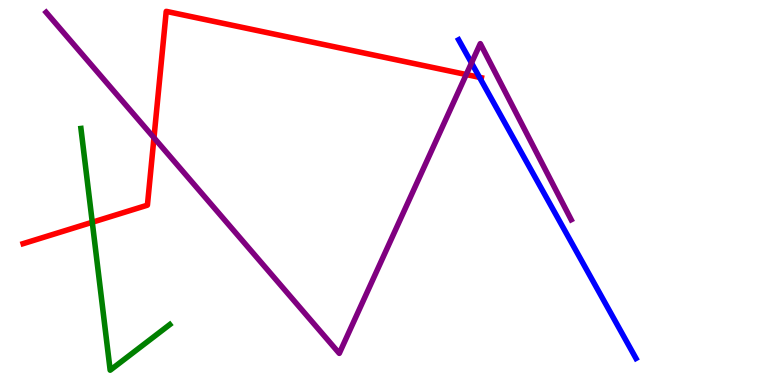[{'lines': ['blue', 'red'], 'intersections': [{'x': 6.19, 'y': 7.99}]}, {'lines': ['green', 'red'], 'intersections': [{'x': 1.19, 'y': 4.23}]}, {'lines': ['purple', 'red'], 'intersections': [{'x': 1.99, 'y': 6.42}, {'x': 6.02, 'y': 8.06}]}, {'lines': ['blue', 'green'], 'intersections': []}, {'lines': ['blue', 'purple'], 'intersections': [{'x': 6.08, 'y': 8.36}]}, {'lines': ['green', 'purple'], 'intersections': []}]